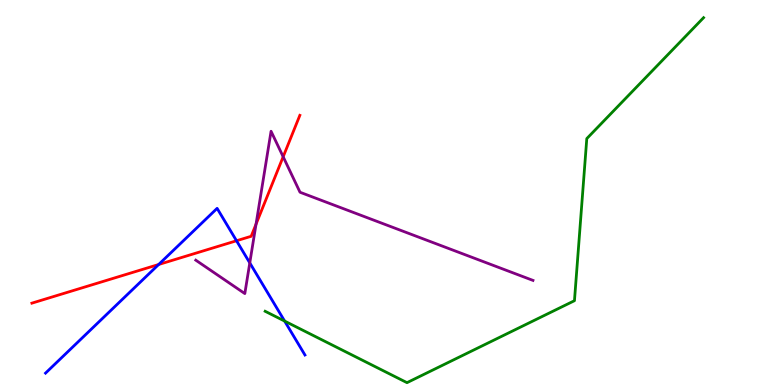[{'lines': ['blue', 'red'], 'intersections': [{'x': 2.05, 'y': 3.13}, {'x': 3.05, 'y': 3.75}]}, {'lines': ['green', 'red'], 'intersections': []}, {'lines': ['purple', 'red'], 'intersections': [{'x': 3.3, 'y': 4.18}, {'x': 3.65, 'y': 5.93}]}, {'lines': ['blue', 'green'], 'intersections': [{'x': 3.67, 'y': 1.66}]}, {'lines': ['blue', 'purple'], 'intersections': [{'x': 3.22, 'y': 3.17}]}, {'lines': ['green', 'purple'], 'intersections': []}]